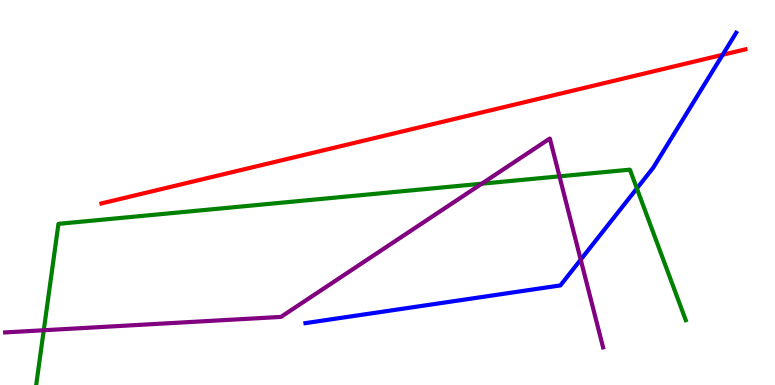[{'lines': ['blue', 'red'], 'intersections': [{'x': 9.32, 'y': 8.58}]}, {'lines': ['green', 'red'], 'intersections': []}, {'lines': ['purple', 'red'], 'intersections': []}, {'lines': ['blue', 'green'], 'intersections': [{'x': 8.22, 'y': 5.11}]}, {'lines': ['blue', 'purple'], 'intersections': [{'x': 7.49, 'y': 3.26}]}, {'lines': ['green', 'purple'], 'intersections': [{'x': 0.565, 'y': 1.42}, {'x': 6.22, 'y': 5.23}, {'x': 7.22, 'y': 5.42}]}]